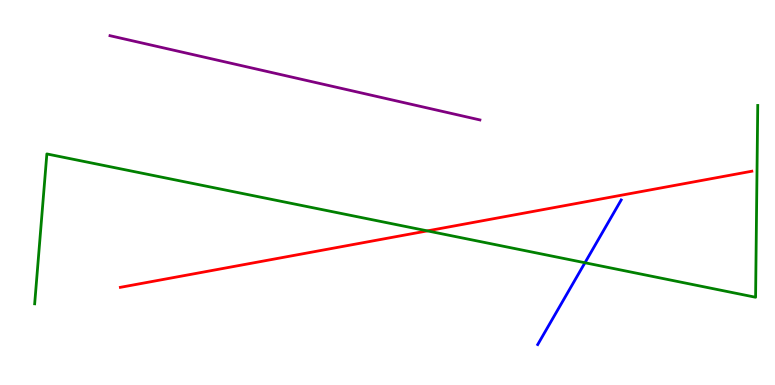[{'lines': ['blue', 'red'], 'intersections': []}, {'lines': ['green', 'red'], 'intersections': [{'x': 5.51, 'y': 4.0}]}, {'lines': ['purple', 'red'], 'intersections': []}, {'lines': ['blue', 'green'], 'intersections': [{'x': 7.55, 'y': 3.18}]}, {'lines': ['blue', 'purple'], 'intersections': []}, {'lines': ['green', 'purple'], 'intersections': []}]